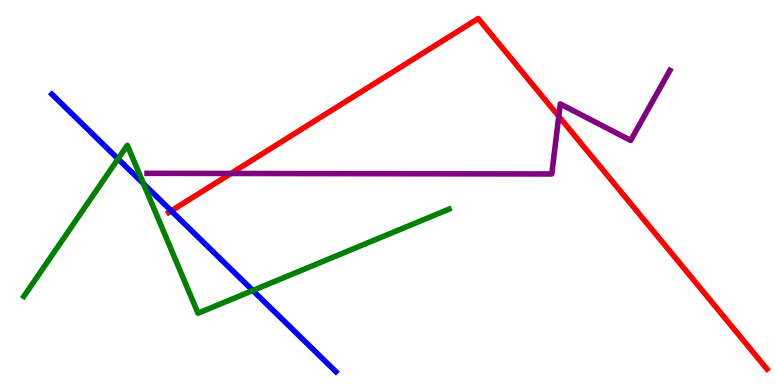[{'lines': ['blue', 'red'], 'intersections': [{'x': 2.21, 'y': 4.52}]}, {'lines': ['green', 'red'], 'intersections': []}, {'lines': ['purple', 'red'], 'intersections': [{'x': 2.98, 'y': 5.49}, {'x': 7.21, 'y': 6.98}]}, {'lines': ['blue', 'green'], 'intersections': [{'x': 1.52, 'y': 5.87}, {'x': 1.85, 'y': 5.23}, {'x': 3.26, 'y': 2.45}]}, {'lines': ['blue', 'purple'], 'intersections': []}, {'lines': ['green', 'purple'], 'intersections': []}]